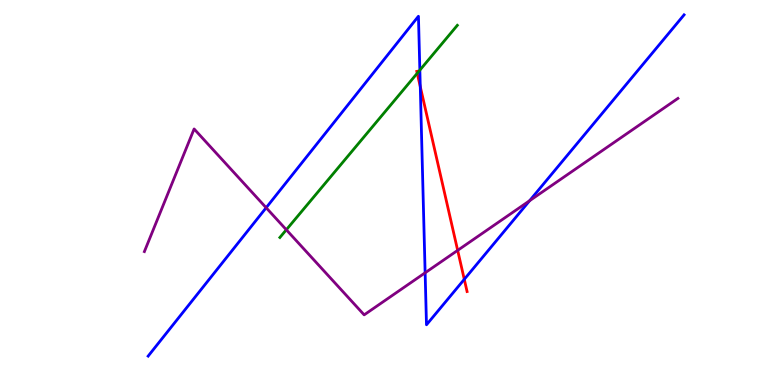[{'lines': ['blue', 'red'], 'intersections': [{'x': 5.42, 'y': 7.75}, {'x': 5.99, 'y': 2.74}]}, {'lines': ['green', 'red'], 'intersections': [{'x': 5.38, 'y': 8.1}]}, {'lines': ['purple', 'red'], 'intersections': [{'x': 5.91, 'y': 3.5}]}, {'lines': ['blue', 'green'], 'intersections': [{'x': 5.42, 'y': 8.18}]}, {'lines': ['blue', 'purple'], 'intersections': [{'x': 3.43, 'y': 4.6}, {'x': 5.49, 'y': 2.91}, {'x': 6.83, 'y': 4.79}]}, {'lines': ['green', 'purple'], 'intersections': [{'x': 3.69, 'y': 4.03}]}]